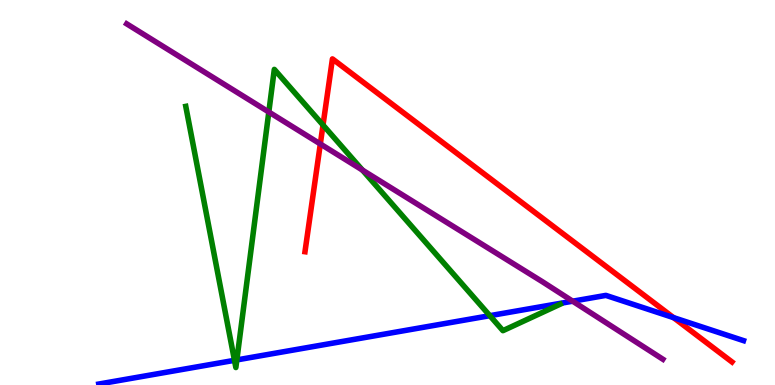[{'lines': ['blue', 'red'], 'intersections': [{'x': 8.69, 'y': 1.75}]}, {'lines': ['green', 'red'], 'intersections': [{'x': 4.17, 'y': 6.75}]}, {'lines': ['purple', 'red'], 'intersections': [{'x': 4.13, 'y': 6.26}]}, {'lines': ['blue', 'green'], 'intersections': [{'x': 3.03, 'y': 0.641}, {'x': 3.06, 'y': 0.652}, {'x': 6.32, 'y': 1.8}]}, {'lines': ['blue', 'purple'], 'intersections': [{'x': 7.39, 'y': 2.18}]}, {'lines': ['green', 'purple'], 'intersections': [{'x': 3.47, 'y': 7.09}, {'x': 4.68, 'y': 5.58}]}]